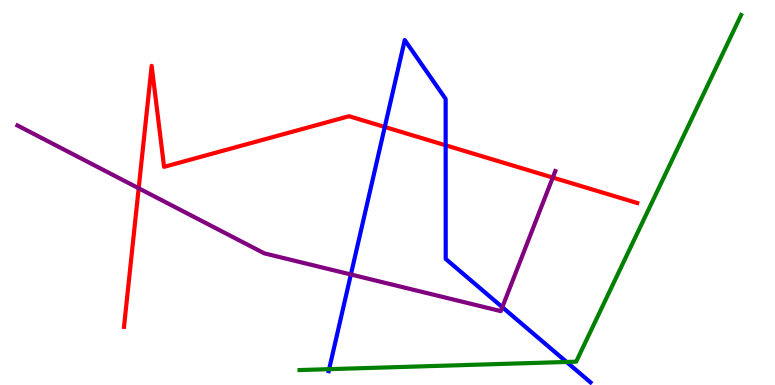[{'lines': ['blue', 'red'], 'intersections': [{'x': 4.96, 'y': 6.7}, {'x': 5.75, 'y': 6.23}]}, {'lines': ['green', 'red'], 'intersections': []}, {'lines': ['purple', 'red'], 'intersections': [{'x': 1.79, 'y': 5.11}, {'x': 7.13, 'y': 5.39}]}, {'lines': ['blue', 'green'], 'intersections': [{'x': 4.25, 'y': 0.411}, {'x': 7.31, 'y': 0.598}]}, {'lines': ['blue', 'purple'], 'intersections': [{'x': 4.53, 'y': 2.87}, {'x': 6.48, 'y': 2.02}]}, {'lines': ['green', 'purple'], 'intersections': []}]